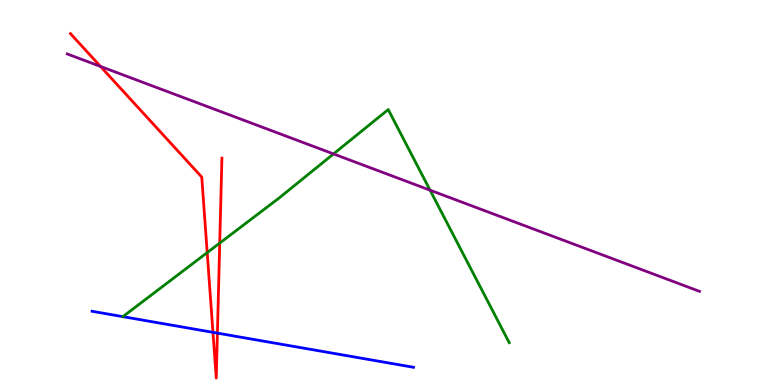[{'lines': ['blue', 'red'], 'intersections': [{'x': 2.75, 'y': 1.37}, {'x': 2.81, 'y': 1.35}]}, {'lines': ['green', 'red'], 'intersections': [{'x': 2.67, 'y': 3.44}, {'x': 2.84, 'y': 3.69}]}, {'lines': ['purple', 'red'], 'intersections': [{'x': 1.3, 'y': 8.27}]}, {'lines': ['blue', 'green'], 'intersections': []}, {'lines': ['blue', 'purple'], 'intersections': []}, {'lines': ['green', 'purple'], 'intersections': [{'x': 4.3, 'y': 6.0}, {'x': 5.55, 'y': 5.06}]}]